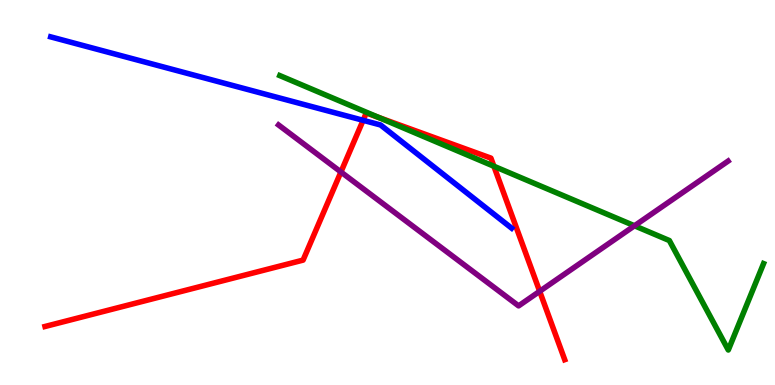[{'lines': ['blue', 'red'], 'intersections': [{'x': 4.69, 'y': 6.88}]}, {'lines': ['green', 'red'], 'intersections': [{'x': 4.88, 'y': 6.95}, {'x': 6.37, 'y': 5.68}]}, {'lines': ['purple', 'red'], 'intersections': [{'x': 4.4, 'y': 5.53}, {'x': 6.96, 'y': 2.43}]}, {'lines': ['blue', 'green'], 'intersections': []}, {'lines': ['blue', 'purple'], 'intersections': []}, {'lines': ['green', 'purple'], 'intersections': [{'x': 8.19, 'y': 4.14}]}]